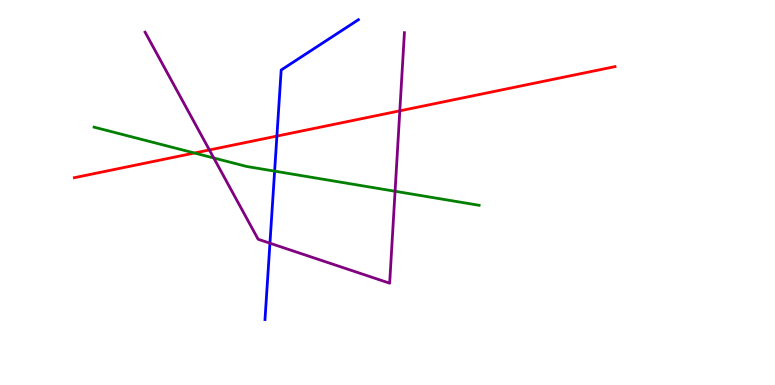[{'lines': ['blue', 'red'], 'intersections': [{'x': 3.57, 'y': 6.47}]}, {'lines': ['green', 'red'], 'intersections': [{'x': 2.51, 'y': 6.03}]}, {'lines': ['purple', 'red'], 'intersections': [{'x': 2.7, 'y': 6.11}, {'x': 5.16, 'y': 7.12}]}, {'lines': ['blue', 'green'], 'intersections': [{'x': 3.54, 'y': 5.55}]}, {'lines': ['blue', 'purple'], 'intersections': [{'x': 3.48, 'y': 3.68}]}, {'lines': ['green', 'purple'], 'intersections': [{'x': 2.76, 'y': 5.9}, {'x': 5.1, 'y': 5.03}]}]